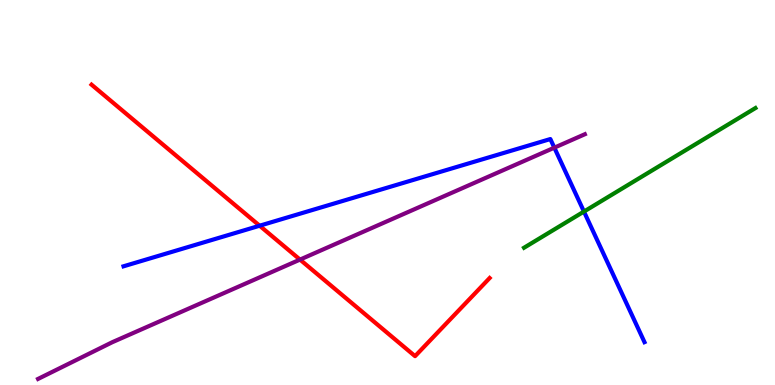[{'lines': ['blue', 'red'], 'intersections': [{'x': 3.35, 'y': 4.14}]}, {'lines': ['green', 'red'], 'intersections': []}, {'lines': ['purple', 'red'], 'intersections': [{'x': 3.87, 'y': 3.26}]}, {'lines': ['blue', 'green'], 'intersections': [{'x': 7.53, 'y': 4.5}]}, {'lines': ['blue', 'purple'], 'intersections': [{'x': 7.15, 'y': 6.16}]}, {'lines': ['green', 'purple'], 'intersections': []}]